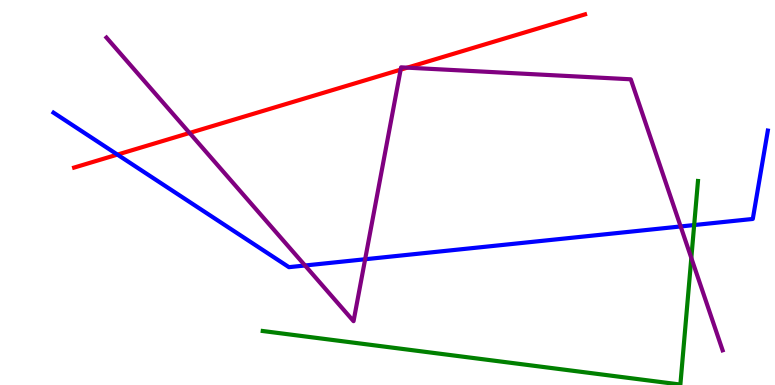[{'lines': ['blue', 'red'], 'intersections': [{'x': 1.52, 'y': 5.98}]}, {'lines': ['green', 'red'], 'intersections': []}, {'lines': ['purple', 'red'], 'intersections': [{'x': 2.45, 'y': 6.55}, {'x': 5.17, 'y': 8.19}, {'x': 5.26, 'y': 8.24}]}, {'lines': ['blue', 'green'], 'intersections': [{'x': 8.96, 'y': 4.15}]}, {'lines': ['blue', 'purple'], 'intersections': [{'x': 3.94, 'y': 3.1}, {'x': 4.71, 'y': 3.27}, {'x': 8.78, 'y': 4.12}]}, {'lines': ['green', 'purple'], 'intersections': [{'x': 8.92, 'y': 3.3}]}]